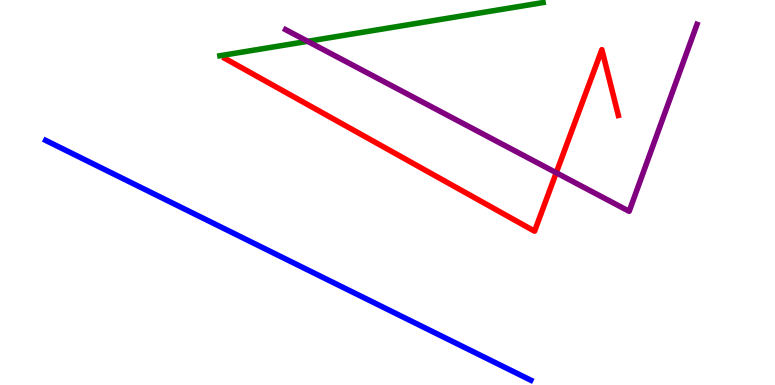[{'lines': ['blue', 'red'], 'intersections': []}, {'lines': ['green', 'red'], 'intersections': []}, {'lines': ['purple', 'red'], 'intersections': [{'x': 7.18, 'y': 5.51}]}, {'lines': ['blue', 'green'], 'intersections': []}, {'lines': ['blue', 'purple'], 'intersections': []}, {'lines': ['green', 'purple'], 'intersections': [{'x': 3.97, 'y': 8.93}]}]